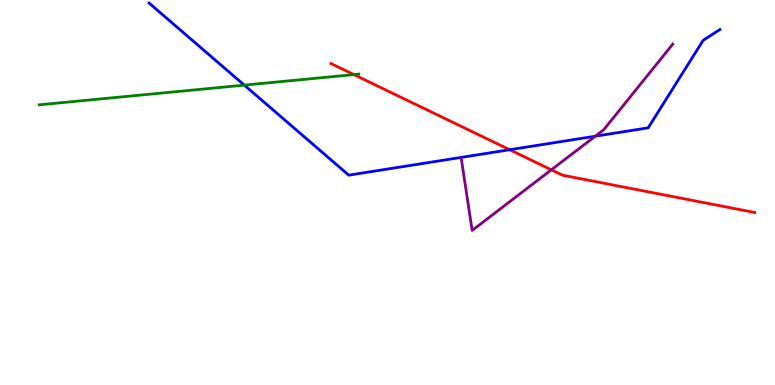[{'lines': ['blue', 'red'], 'intersections': [{'x': 6.58, 'y': 6.11}]}, {'lines': ['green', 'red'], 'intersections': [{'x': 4.57, 'y': 8.06}]}, {'lines': ['purple', 'red'], 'intersections': [{'x': 7.11, 'y': 5.59}]}, {'lines': ['blue', 'green'], 'intersections': [{'x': 3.15, 'y': 7.79}]}, {'lines': ['blue', 'purple'], 'intersections': [{'x': 7.68, 'y': 6.46}]}, {'lines': ['green', 'purple'], 'intersections': []}]